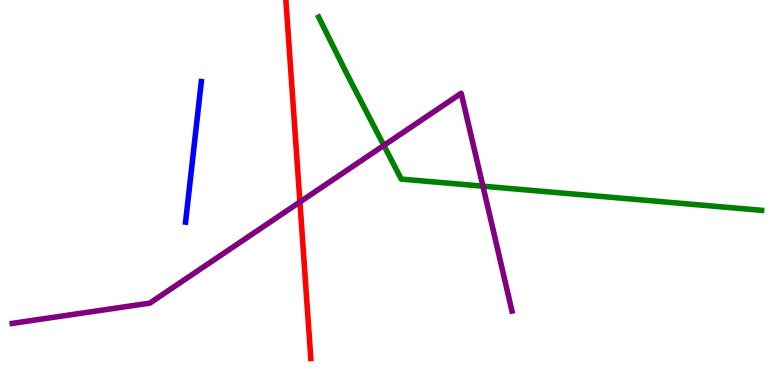[{'lines': ['blue', 'red'], 'intersections': []}, {'lines': ['green', 'red'], 'intersections': []}, {'lines': ['purple', 'red'], 'intersections': [{'x': 3.87, 'y': 4.75}]}, {'lines': ['blue', 'green'], 'intersections': []}, {'lines': ['blue', 'purple'], 'intersections': []}, {'lines': ['green', 'purple'], 'intersections': [{'x': 4.95, 'y': 6.22}, {'x': 6.23, 'y': 5.16}]}]